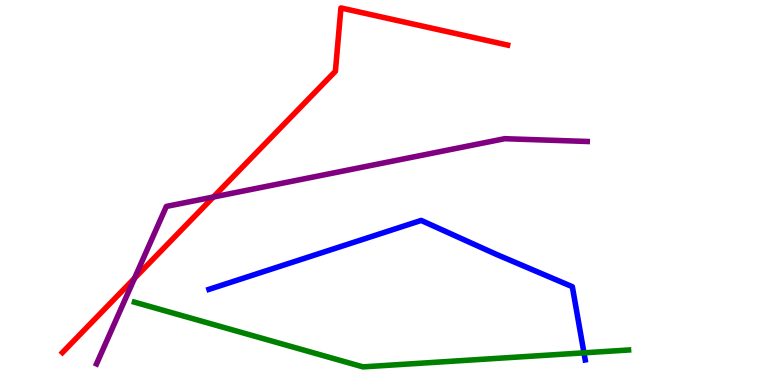[{'lines': ['blue', 'red'], 'intersections': []}, {'lines': ['green', 'red'], 'intersections': []}, {'lines': ['purple', 'red'], 'intersections': [{'x': 1.74, 'y': 2.77}, {'x': 2.75, 'y': 4.88}]}, {'lines': ['blue', 'green'], 'intersections': [{'x': 7.54, 'y': 0.835}]}, {'lines': ['blue', 'purple'], 'intersections': []}, {'lines': ['green', 'purple'], 'intersections': []}]